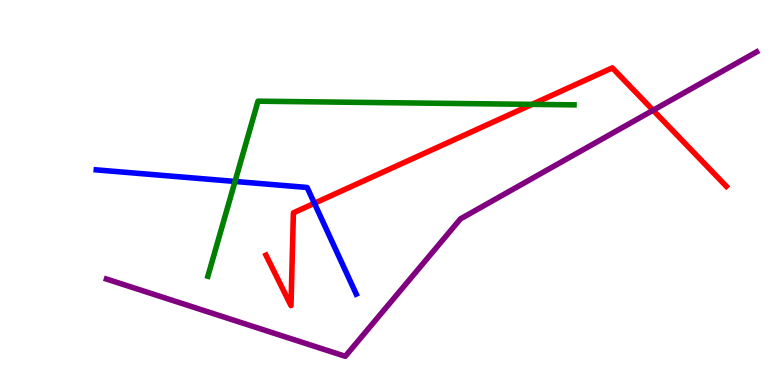[{'lines': ['blue', 'red'], 'intersections': [{'x': 4.06, 'y': 4.72}]}, {'lines': ['green', 'red'], 'intersections': [{'x': 6.87, 'y': 7.29}]}, {'lines': ['purple', 'red'], 'intersections': [{'x': 8.43, 'y': 7.14}]}, {'lines': ['blue', 'green'], 'intersections': [{'x': 3.03, 'y': 5.29}]}, {'lines': ['blue', 'purple'], 'intersections': []}, {'lines': ['green', 'purple'], 'intersections': []}]